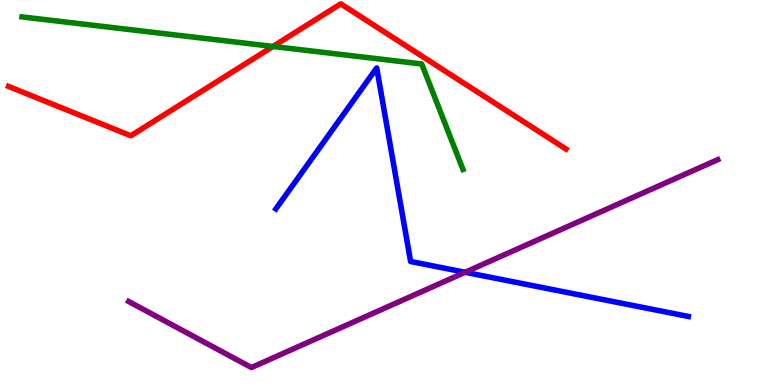[{'lines': ['blue', 'red'], 'intersections': []}, {'lines': ['green', 'red'], 'intersections': [{'x': 3.52, 'y': 8.79}]}, {'lines': ['purple', 'red'], 'intersections': []}, {'lines': ['blue', 'green'], 'intersections': []}, {'lines': ['blue', 'purple'], 'intersections': [{'x': 6.0, 'y': 2.93}]}, {'lines': ['green', 'purple'], 'intersections': []}]